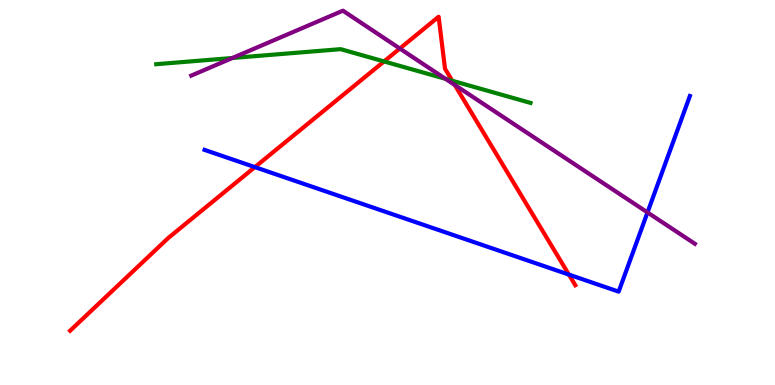[{'lines': ['blue', 'red'], 'intersections': [{'x': 3.29, 'y': 5.66}, {'x': 7.34, 'y': 2.87}]}, {'lines': ['green', 'red'], 'intersections': [{'x': 4.96, 'y': 8.4}, {'x': 5.84, 'y': 7.9}]}, {'lines': ['purple', 'red'], 'intersections': [{'x': 5.16, 'y': 8.74}, {'x': 5.87, 'y': 7.79}]}, {'lines': ['blue', 'green'], 'intersections': []}, {'lines': ['blue', 'purple'], 'intersections': [{'x': 8.35, 'y': 4.48}]}, {'lines': ['green', 'purple'], 'intersections': [{'x': 3.0, 'y': 8.49}, {'x': 5.75, 'y': 7.95}]}]